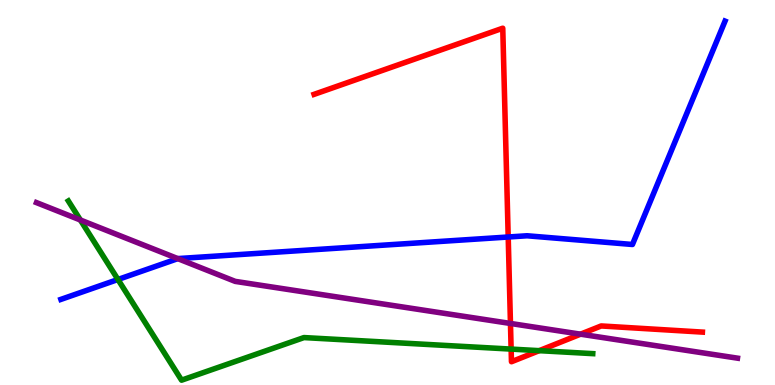[{'lines': ['blue', 'red'], 'intersections': [{'x': 6.56, 'y': 3.84}]}, {'lines': ['green', 'red'], 'intersections': [{'x': 6.6, 'y': 0.932}, {'x': 6.96, 'y': 0.892}]}, {'lines': ['purple', 'red'], 'intersections': [{'x': 6.59, 'y': 1.6}, {'x': 7.49, 'y': 1.32}]}, {'lines': ['blue', 'green'], 'intersections': [{'x': 1.52, 'y': 2.74}]}, {'lines': ['blue', 'purple'], 'intersections': [{'x': 2.29, 'y': 3.28}]}, {'lines': ['green', 'purple'], 'intersections': [{'x': 1.04, 'y': 4.29}]}]